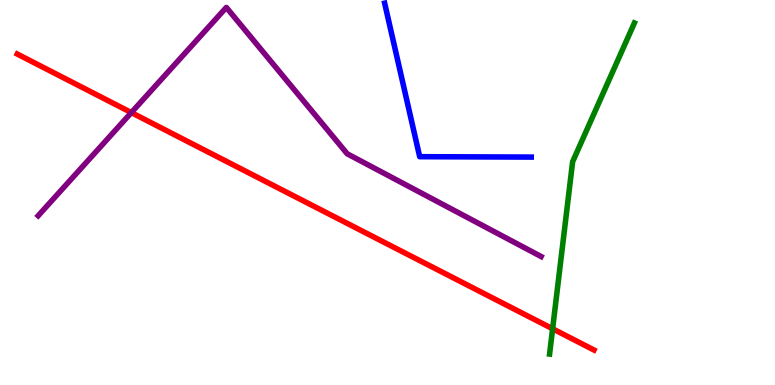[{'lines': ['blue', 'red'], 'intersections': []}, {'lines': ['green', 'red'], 'intersections': [{'x': 7.13, 'y': 1.46}]}, {'lines': ['purple', 'red'], 'intersections': [{'x': 1.69, 'y': 7.08}]}, {'lines': ['blue', 'green'], 'intersections': []}, {'lines': ['blue', 'purple'], 'intersections': []}, {'lines': ['green', 'purple'], 'intersections': []}]